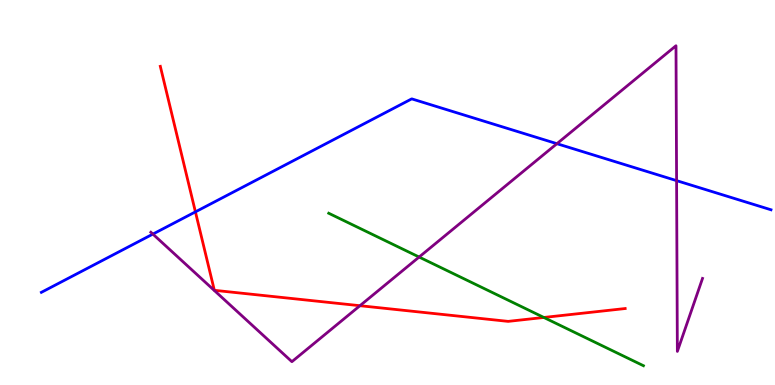[{'lines': ['blue', 'red'], 'intersections': [{'x': 2.52, 'y': 4.5}]}, {'lines': ['green', 'red'], 'intersections': [{'x': 7.02, 'y': 1.75}]}, {'lines': ['purple', 'red'], 'intersections': [{'x': 4.64, 'y': 2.06}]}, {'lines': ['blue', 'green'], 'intersections': []}, {'lines': ['blue', 'purple'], 'intersections': [{'x': 1.97, 'y': 3.92}, {'x': 7.19, 'y': 6.27}, {'x': 8.73, 'y': 5.31}]}, {'lines': ['green', 'purple'], 'intersections': [{'x': 5.41, 'y': 3.32}]}]